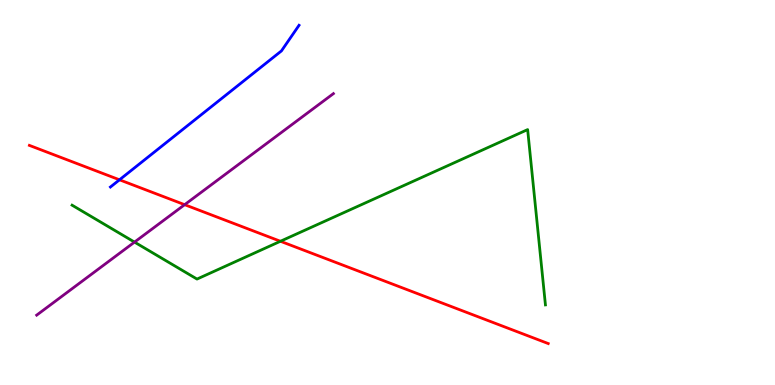[{'lines': ['blue', 'red'], 'intersections': [{'x': 1.54, 'y': 5.33}]}, {'lines': ['green', 'red'], 'intersections': [{'x': 3.62, 'y': 3.73}]}, {'lines': ['purple', 'red'], 'intersections': [{'x': 2.38, 'y': 4.68}]}, {'lines': ['blue', 'green'], 'intersections': []}, {'lines': ['blue', 'purple'], 'intersections': []}, {'lines': ['green', 'purple'], 'intersections': [{'x': 1.74, 'y': 3.71}]}]